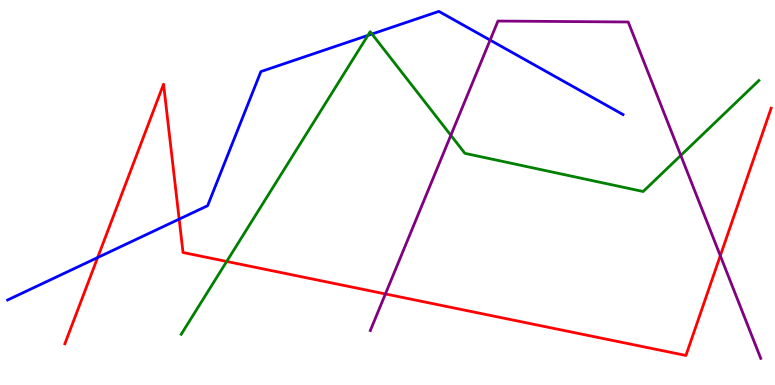[{'lines': ['blue', 'red'], 'intersections': [{'x': 1.26, 'y': 3.31}, {'x': 2.31, 'y': 4.31}]}, {'lines': ['green', 'red'], 'intersections': [{'x': 2.93, 'y': 3.21}]}, {'lines': ['purple', 'red'], 'intersections': [{'x': 4.97, 'y': 2.37}, {'x': 9.29, 'y': 3.36}]}, {'lines': ['blue', 'green'], 'intersections': [{'x': 4.75, 'y': 9.08}, {'x': 4.8, 'y': 9.12}]}, {'lines': ['blue', 'purple'], 'intersections': [{'x': 6.32, 'y': 8.96}]}, {'lines': ['green', 'purple'], 'intersections': [{'x': 5.82, 'y': 6.49}, {'x': 8.78, 'y': 5.96}]}]